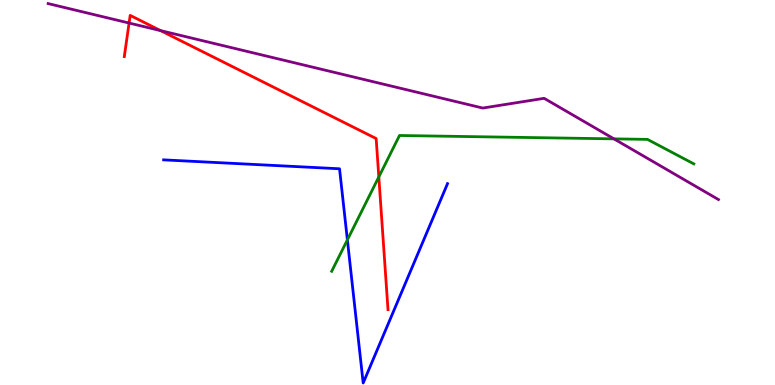[{'lines': ['blue', 'red'], 'intersections': []}, {'lines': ['green', 'red'], 'intersections': [{'x': 4.89, 'y': 5.4}]}, {'lines': ['purple', 'red'], 'intersections': [{'x': 1.67, 'y': 9.4}, {'x': 2.07, 'y': 9.21}]}, {'lines': ['blue', 'green'], 'intersections': [{'x': 4.48, 'y': 3.77}]}, {'lines': ['blue', 'purple'], 'intersections': []}, {'lines': ['green', 'purple'], 'intersections': [{'x': 7.92, 'y': 6.39}]}]